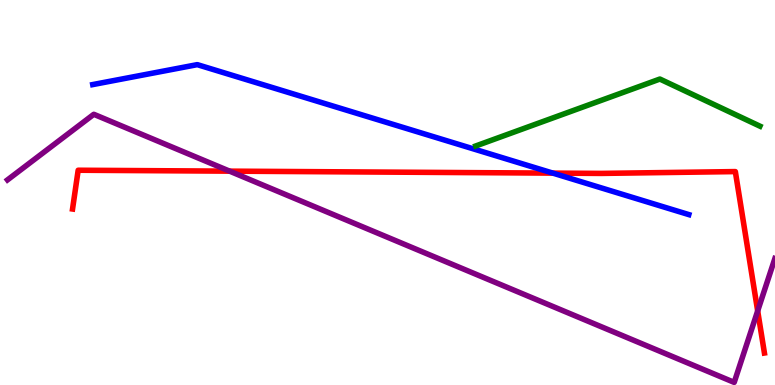[{'lines': ['blue', 'red'], 'intersections': [{'x': 7.13, 'y': 5.5}]}, {'lines': ['green', 'red'], 'intersections': []}, {'lines': ['purple', 'red'], 'intersections': [{'x': 2.96, 'y': 5.55}, {'x': 9.78, 'y': 1.92}]}, {'lines': ['blue', 'green'], 'intersections': []}, {'lines': ['blue', 'purple'], 'intersections': []}, {'lines': ['green', 'purple'], 'intersections': []}]